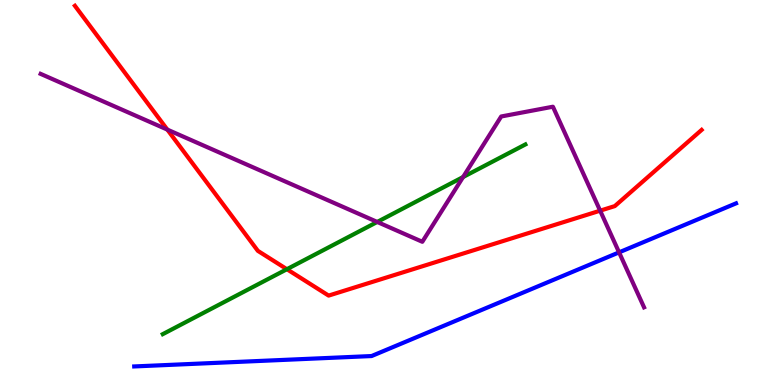[{'lines': ['blue', 'red'], 'intersections': []}, {'lines': ['green', 'red'], 'intersections': [{'x': 3.7, 'y': 3.01}]}, {'lines': ['purple', 'red'], 'intersections': [{'x': 2.16, 'y': 6.63}, {'x': 7.74, 'y': 4.53}]}, {'lines': ['blue', 'green'], 'intersections': []}, {'lines': ['blue', 'purple'], 'intersections': [{'x': 7.99, 'y': 3.45}]}, {'lines': ['green', 'purple'], 'intersections': [{'x': 4.87, 'y': 4.24}, {'x': 5.98, 'y': 5.4}]}]